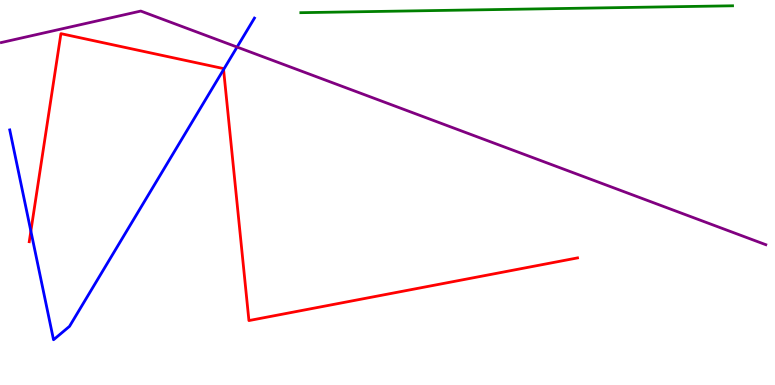[{'lines': ['blue', 'red'], 'intersections': [{'x': 0.398, 'y': 4.0}, {'x': 2.88, 'y': 8.19}]}, {'lines': ['green', 'red'], 'intersections': []}, {'lines': ['purple', 'red'], 'intersections': []}, {'lines': ['blue', 'green'], 'intersections': []}, {'lines': ['blue', 'purple'], 'intersections': [{'x': 3.06, 'y': 8.78}]}, {'lines': ['green', 'purple'], 'intersections': []}]